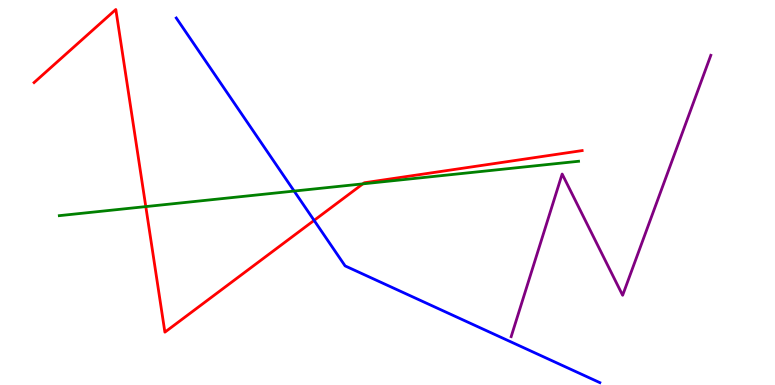[{'lines': ['blue', 'red'], 'intersections': [{'x': 4.05, 'y': 4.28}]}, {'lines': ['green', 'red'], 'intersections': [{'x': 1.88, 'y': 4.63}, {'x': 4.68, 'y': 5.22}]}, {'lines': ['purple', 'red'], 'intersections': []}, {'lines': ['blue', 'green'], 'intersections': [{'x': 3.8, 'y': 5.04}]}, {'lines': ['blue', 'purple'], 'intersections': []}, {'lines': ['green', 'purple'], 'intersections': []}]